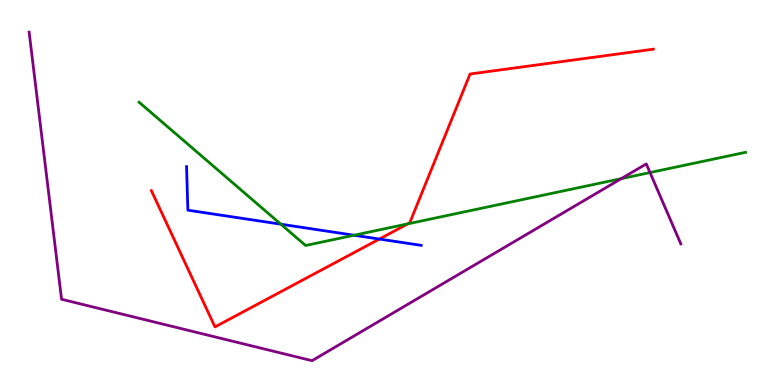[{'lines': ['blue', 'red'], 'intersections': [{'x': 4.9, 'y': 3.79}]}, {'lines': ['green', 'red'], 'intersections': [{'x': 5.26, 'y': 4.19}]}, {'lines': ['purple', 'red'], 'intersections': []}, {'lines': ['blue', 'green'], 'intersections': [{'x': 3.62, 'y': 4.18}, {'x': 4.57, 'y': 3.89}]}, {'lines': ['blue', 'purple'], 'intersections': []}, {'lines': ['green', 'purple'], 'intersections': [{'x': 8.02, 'y': 5.36}, {'x': 8.39, 'y': 5.52}]}]